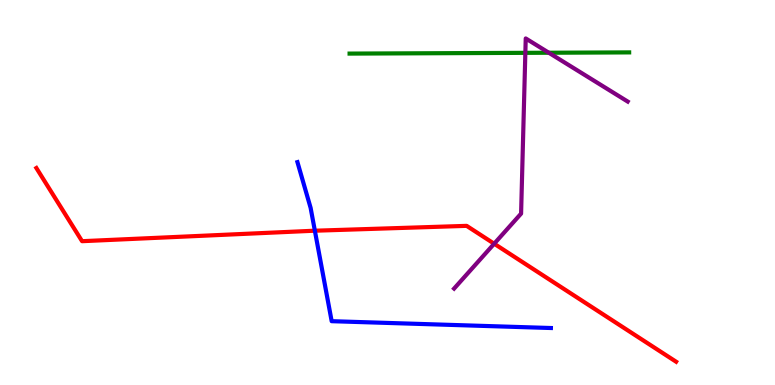[{'lines': ['blue', 'red'], 'intersections': [{'x': 4.06, 'y': 4.01}]}, {'lines': ['green', 'red'], 'intersections': []}, {'lines': ['purple', 'red'], 'intersections': [{'x': 6.38, 'y': 3.67}]}, {'lines': ['blue', 'green'], 'intersections': []}, {'lines': ['blue', 'purple'], 'intersections': []}, {'lines': ['green', 'purple'], 'intersections': [{'x': 6.78, 'y': 8.63}, {'x': 7.08, 'y': 8.63}]}]